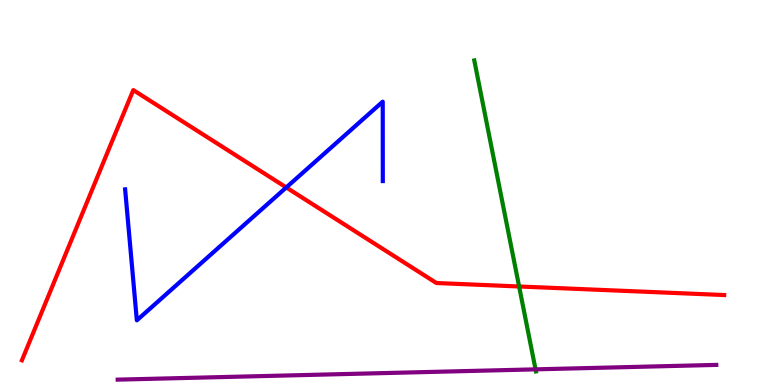[{'lines': ['blue', 'red'], 'intersections': [{'x': 3.69, 'y': 5.13}]}, {'lines': ['green', 'red'], 'intersections': [{'x': 6.7, 'y': 2.56}]}, {'lines': ['purple', 'red'], 'intersections': []}, {'lines': ['blue', 'green'], 'intersections': []}, {'lines': ['blue', 'purple'], 'intersections': []}, {'lines': ['green', 'purple'], 'intersections': [{'x': 6.91, 'y': 0.406}]}]